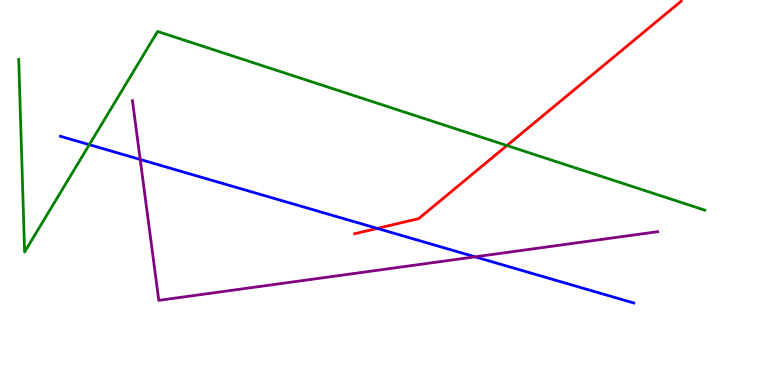[{'lines': ['blue', 'red'], 'intersections': [{'x': 4.87, 'y': 4.07}]}, {'lines': ['green', 'red'], 'intersections': [{'x': 6.54, 'y': 6.22}]}, {'lines': ['purple', 'red'], 'intersections': []}, {'lines': ['blue', 'green'], 'intersections': [{'x': 1.15, 'y': 6.24}]}, {'lines': ['blue', 'purple'], 'intersections': [{'x': 1.81, 'y': 5.86}, {'x': 6.13, 'y': 3.33}]}, {'lines': ['green', 'purple'], 'intersections': []}]